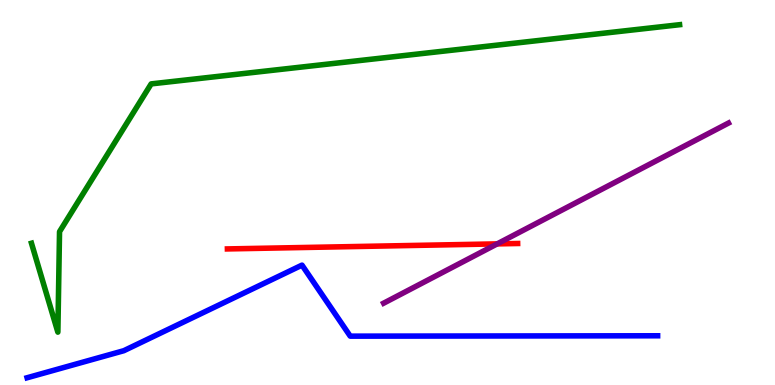[{'lines': ['blue', 'red'], 'intersections': []}, {'lines': ['green', 'red'], 'intersections': []}, {'lines': ['purple', 'red'], 'intersections': [{'x': 6.42, 'y': 3.67}]}, {'lines': ['blue', 'green'], 'intersections': []}, {'lines': ['blue', 'purple'], 'intersections': []}, {'lines': ['green', 'purple'], 'intersections': []}]